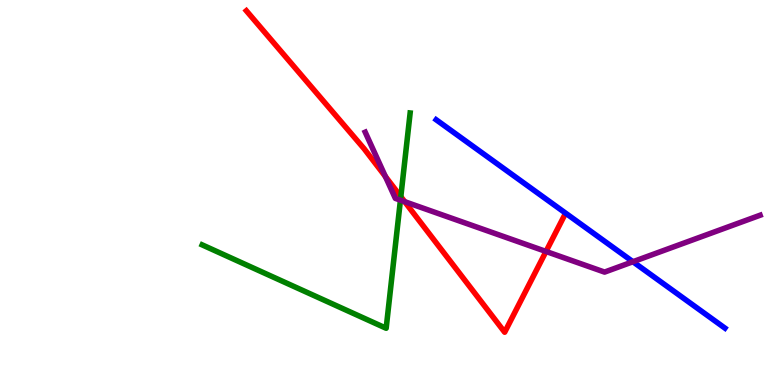[{'lines': ['blue', 'red'], 'intersections': []}, {'lines': ['green', 'red'], 'intersections': [{'x': 5.17, 'y': 4.89}]}, {'lines': ['purple', 'red'], 'intersections': [{'x': 4.97, 'y': 5.42}, {'x': 5.22, 'y': 4.76}, {'x': 7.05, 'y': 3.47}]}, {'lines': ['blue', 'green'], 'intersections': []}, {'lines': ['blue', 'purple'], 'intersections': [{'x': 8.17, 'y': 3.2}]}, {'lines': ['green', 'purple'], 'intersections': [{'x': 5.17, 'y': 4.8}]}]